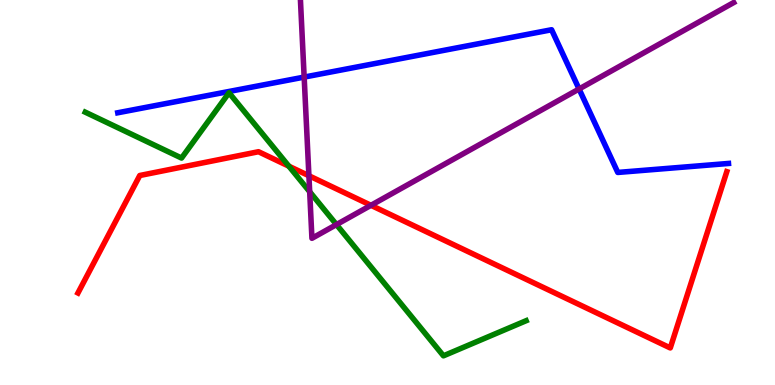[{'lines': ['blue', 'red'], 'intersections': []}, {'lines': ['green', 'red'], 'intersections': [{'x': 3.73, 'y': 5.68}]}, {'lines': ['purple', 'red'], 'intersections': [{'x': 3.99, 'y': 5.44}, {'x': 4.79, 'y': 4.67}]}, {'lines': ['blue', 'green'], 'intersections': []}, {'lines': ['blue', 'purple'], 'intersections': [{'x': 3.92, 'y': 8.0}, {'x': 7.47, 'y': 7.69}]}, {'lines': ['green', 'purple'], 'intersections': [{'x': 4.0, 'y': 5.02}, {'x': 4.34, 'y': 4.17}]}]